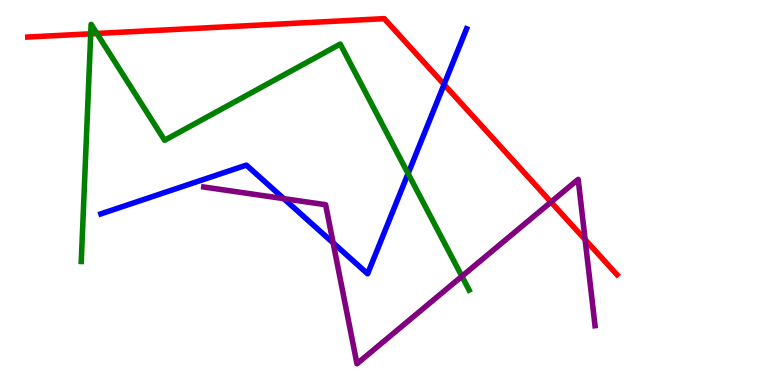[{'lines': ['blue', 'red'], 'intersections': [{'x': 5.73, 'y': 7.81}]}, {'lines': ['green', 'red'], 'intersections': [{'x': 1.17, 'y': 9.12}, {'x': 1.25, 'y': 9.13}]}, {'lines': ['purple', 'red'], 'intersections': [{'x': 7.11, 'y': 4.75}, {'x': 7.55, 'y': 3.78}]}, {'lines': ['blue', 'green'], 'intersections': [{'x': 5.27, 'y': 5.49}]}, {'lines': ['blue', 'purple'], 'intersections': [{'x': 3.66, 'y': 4.84}, {'x': 4.3, 'y': 3.69}]}, {'lines': ['green', 'purple'], 'intersections': [{'x': 5.96, 'y': 2.82}]}]